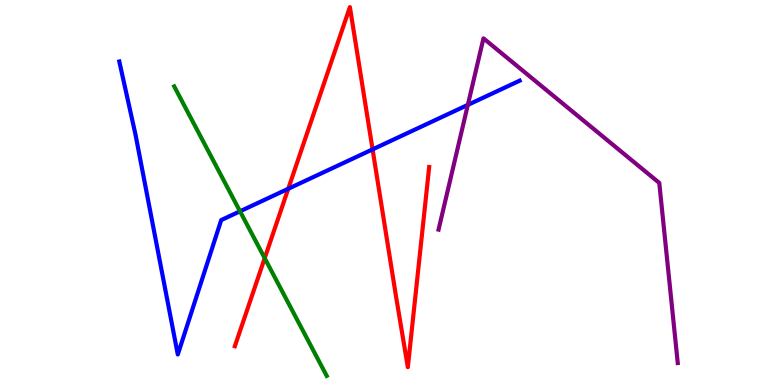[{'lines': ['blue', 'red'], 'intersections': [{'x': 3.72, 'y': 5.1}, {'x': 4.81, 'y': 6.12}]}, {'lines': ['green', 'red'], 'intersections': [{'x': 3.42, 'y': 3.29}]}, {'lines': ['purple', 'red'], 'intersections': []}, {'lines': ['blue', 'green'], 'intersections': [{'x': 3.1, 'y': 4.51}]}, {'lines': ['blue', 'purple'], 'intersections': [{'x': 6.04, 'y': 7.28}]}, {'lines': ['green', 'purple'], 'intersections': []}]